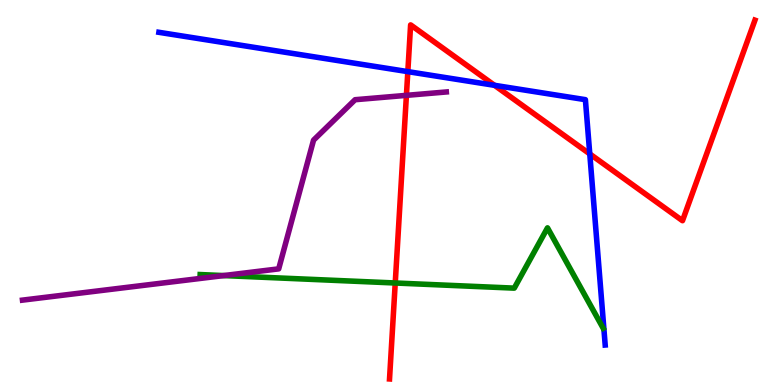[{'lines': ['blue', 'red'], 'intersections': [{'x': 5.26, 'y': 8.14}, {'x': 6.38, 'y': 7.78}, {'x': 7.61, 'y': 6.0}]}, {'lines': ['green', 'red'], 'intersections': [{'x': 5.1, 'y': 2.65}]}, {'lines': ['purple', 'red'], 'intersections': [{'x': 5.24, 'y': 7.52}]}, {'lines': ['blue', 'green'], 'intersections': []}, {'lines': ['blue', 'purple'], 'intersections': []}, {'lines': ['green', 'purple'], 'intersections': [{'x': 2.89, 'y': 2.84}]}]